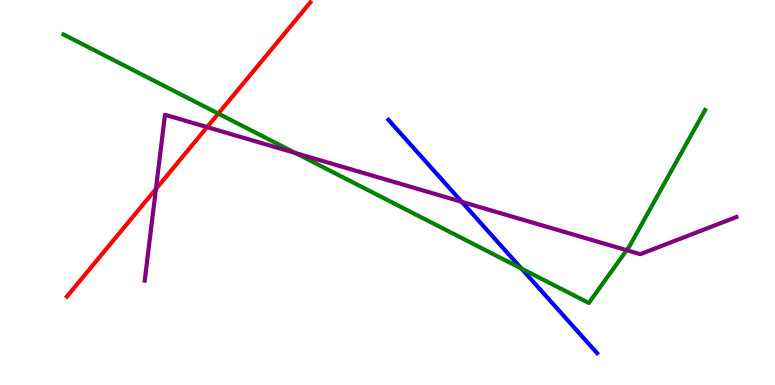[{'lines': ['blue', 'red'], 'intersections': []}, {'lines': ['green', 'red'], 'intersections': [{'x': 2.82, 'y': 7.05}]}, {'lines': ['purple', 'red'], 'intersections': [{'x': 2.01, 'y': 5.09}, {'x': 2.67, 'y': 6.7}]}, {'lines': ['blue', 'green'], 'intersections': [{'x': 6.73, 'y': 3.03}]}, {'lines': ['blue', 'purple'], 'intersections': [{'x': 5.96, 'y': 4.76}]}, {'lines': ['green', 'purple'], 'intersections': [{'x': 3.81, 'y': 6.03}, {'x': 8.09, 'y': 3.5}]}]